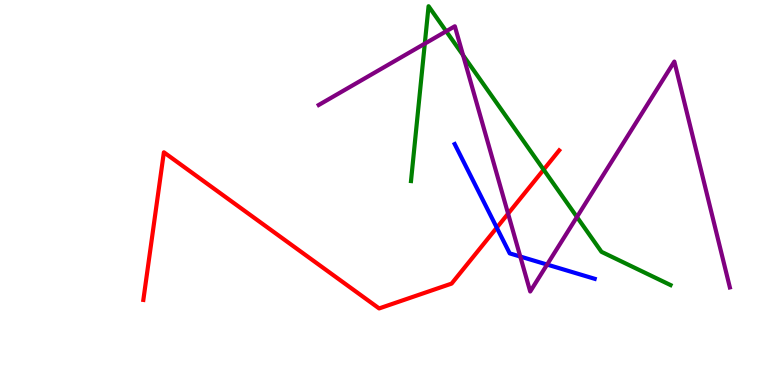[{'lines': ['blue', 'red'], 'intersections': [{'x': 6.41, 'y': 4.09}]}, {'lines': ['green', 'red'], 'intersections': [{'x': 7.01, 'y': 5.59}]}, {'lines': ['purple', 'red'], 'intersections': [{'x': 6.56, 'y': 4.45}]}, {'lines': ['blue', 'green'], 'intersections': []}, {'lines': ['blue', 'purple'], 'intersections': [{'x': 6.71, 'y': 3.34}, {'x': 7.06, 'y': 3.13}]}, {'lines': ['green', 'purple'], 'intersections': [{'x': 5.48, 'y': 8.87}, {'x': 5.76, 'y': 9.19}, {'x': 5.98, 'y': 8.57}, {'x': 7.44, 'y': 4.36}]}]